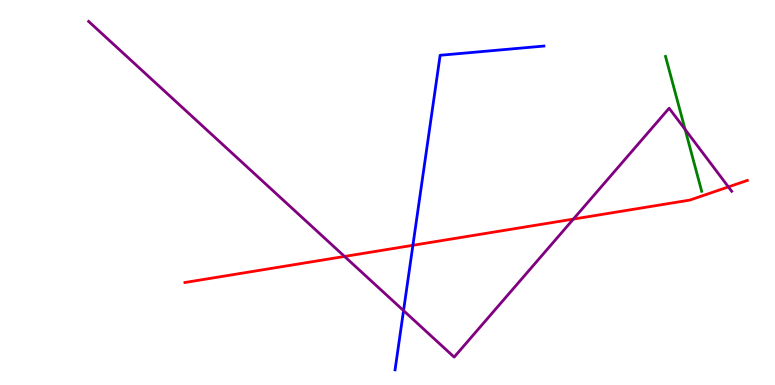[{'lines': ['blue', 'red'], 'intersections': [{'x': 5.33, 'y': 3.63}]}, {'lines': ['green', 'red'], 'intersections': []}, {'lines': ['purple', 'red'], 'intersections': [{'x': 4.45, 'y': 3.34}, {'x': 7.4, 'y': 4.31}, {'x': 9.4, 'y': 5.15}]}, {'lines': ['blue', 'green'], 'intersections': []}, {'lines': ['blue', 'purple'], 'intersections': [{'x': 5.21, 'y': 1.93}]}, {'lines': ['green', 'purple'], 'intersections': [{'x': 8.84, 'y': 6.64}]}]